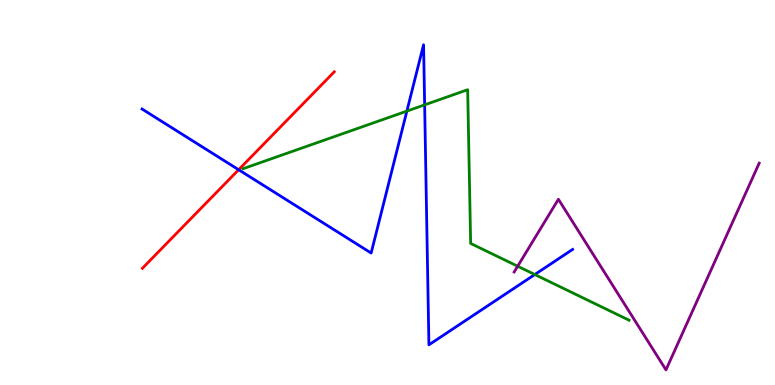[{'lines': ['blue', 'red'], 'intersections': [{'x': 3.08, 'y': 5.59}]}, {'lines': ['green', 'red'], 'intersections': []}, {'lines': ['purple', 'red'], 'intersections': []}, {'lines': ['blue', 'green'], 'intersections': [{'x': 5.25, 'y': 7.11}, {'x': 5.48, 'y': 7.28}, {'x': 6.9, 'y': 2.87}]}, {'lines': ['blue', 'purple'], 'intersections': []}, {'lines': ['green', 'purple'], 'intersections': [{'x': 6.68, 'y': 3.09}]}]